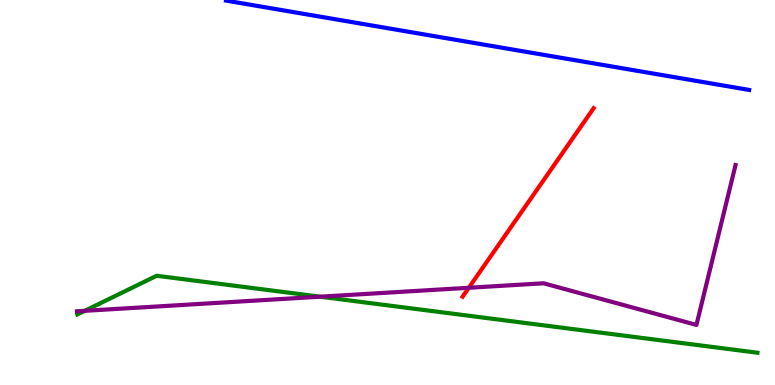[{'lines': ['blue', 'red'], 'intersections': []}, {'lines': ['green', 'red'], 'intersections': []}, {'lines': ['purple', 'red'], 'intersections': [{'x': 6.05, 'y': 2.53}]}, {'lines': ['blue', 'green'], 'intersections': []}, {'lines': ['blue', 'purple'], 'intersections': []}, {'lines': ['green', 'purple'], 'intersections': [{'x': 1.09, 'y': 1.93}, {'x': 4.13, 'y': 2.29}]}]